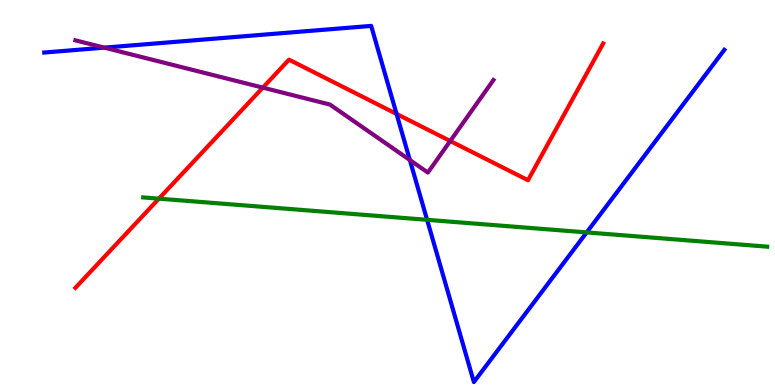[{'lines': ['blue', 'red'], 'intersections': [{'x': 5.12, 'y': 7.04}]}, {'lines': ['green', 'red'], 'intersections': [{'x': 2.05, 'y': 4.84}]}, {'lines': ['purple', 'red'], 'intersections': [{'x': 3.39, 'y': 7.72}, {'x': 5.81, 'y': 6.34}]}, {'lines': ['blue', 'green'], 'intersections': [{'x': 5.51, 'y': 4.29}, {'x': 7.57, 'y': 3.96}]}, {'lines': ['blue', 'purple'], 'intersections': [{'x': 1.35, 'y': 8.76}, {'x': 5.29, 'y': 5.84}]}, {'lines': ['green', 'purple'], 'intersections': []}]